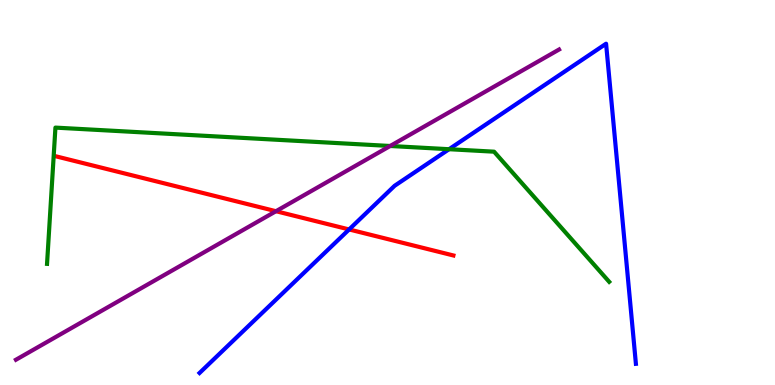[{'lines': ['blue', 'red'], 'intersections': [{'x': 4.5, 'y': 4.04}]}, {'lines': ['green', 'red'], 'intersections': []}, {'lines': ['purple', 'red'], 'intersections': [{'x': 3.56, 'y': 4.51}]}, {'lines': ['blue', 'green'], 'intersections': [{'x': 5.79, 'y': 6.12}]}, {'lines': ['blue', 'purple'], 'intersections': []}, {'lines': ['green', 'purple'], 'intersections': [{'x': 5.03, 'y': 6.21}]}]